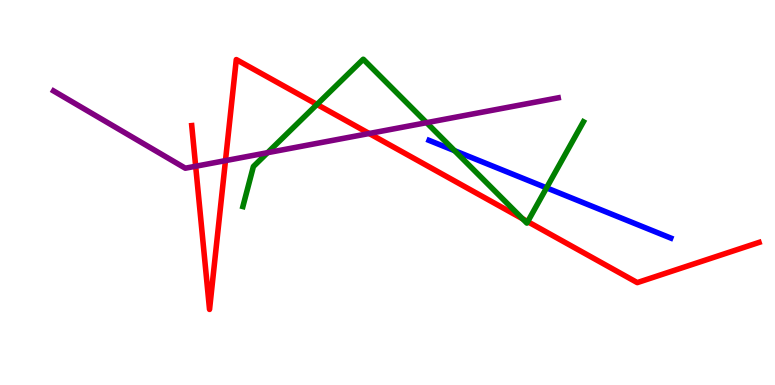[{'lines': ['blue', 'red'], 'intersections': []}, {'lines': ['green', 'red'], 'intersections': [{'x': 4.09, 'y': 7.29}, {'x': 6.74, 'y': 4.32}, {'x': 6.81, 'y': 4.24}]}, {'lines': ['purple', 'red'], 'intersections': [{'x': 2.52, 'y': 5.68}, {'x': 2.91, 'y': 5.83}, {'x': 4.76, 'y': 6.53}]}, {'lines': ['blue', 'green'], 'intersections': [{'x': 5.87, 'y': 6.09}, {'x': 7.05, 'y': 5.12}]}, {'lines': ['blue', 'purple'], 'intersections': []}, {'lines': ['green', 'purple'], 'intersections': [{'x': 3.45, 'y': 6.03}, {'x': 5.5, 'y': 6.81}]}]